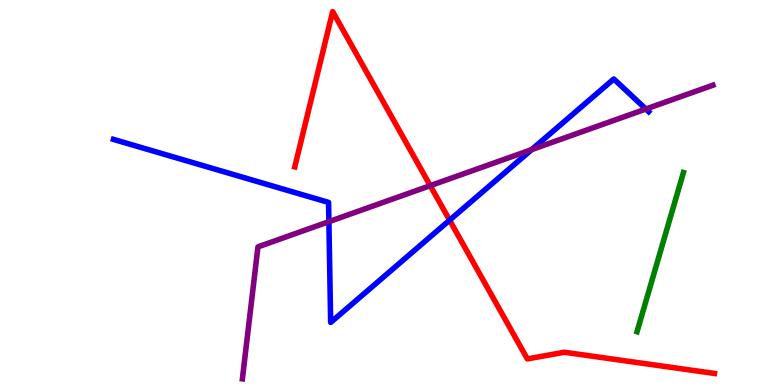[{'lines': ['blue', 'red'], 'intersections': [{'x': 5.8, 'y': 4.28}]}, {'lines': ['green', 'red'], 'intersections': []}, {'lines': ['purple', 'red'], 'intersections': [{'x': 5.55, 'y': 5.18}]}, {'lines': ['blue', 'green'], 'intersections': []}, {'lines': ['blue', 'purple'], 'intersections': [{'x': 4.24, 'y': 4.24}, {'x': 6.86, 'y': 6.11}, {'x': 8.33, 'y': 7.17}]}, {'lines': ['green', 'purple'], 'intersections': []}]